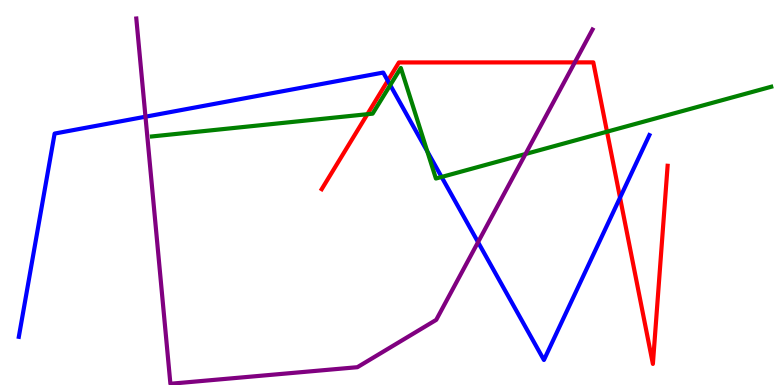[{'lines': ['blue', 'red'], 'intersections': [{'x': 5.0, 'y': 7.9}, {'x': 8.0, 'y': 4.87}]}, {'lines': ['green', 'red'], 'intersections': [{'x': 4.74, 'y': 7.03}, {'x': 7.83, 'y': 6.58}]}, {'lines': ['purple', 'red'], 'intersections': [{'x': 7.42, 'y': 8.38}]}, {'lines': ['blue', 'green'], 'intersections': [{'x': 5.04, 'y': 7.79}, {'x': 5.51, 'y': 6.07}, {'x': 5.7, 'y': 5.4}]}, {'lines': ['blue', 'purple'], 'intersections': [{'x': 1.88, 'y': 6.97}, {'x': 6.17, 'y': 3.71}]}, {'lines': ['green', 'purple'], 'intersections': [{'x': 6.78, 'y': 6.0}]}]